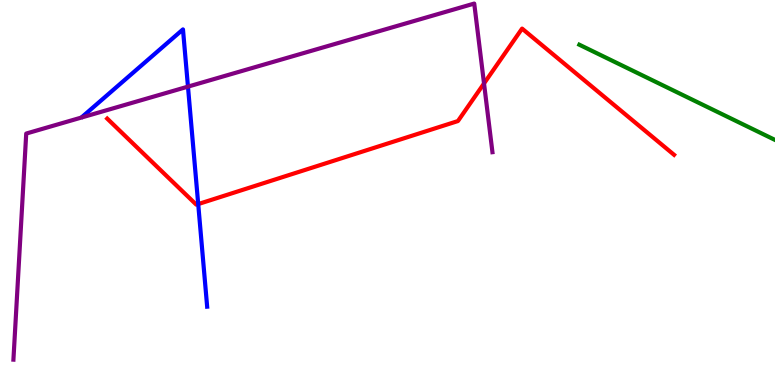[{'lines': ['blue', 'red'], 'intersections': [{'x': 2.56, 'y': 4.7}]}, {'lines': ['green', 'red'], 'intersections': []}, {'lines': ['purple', 'red'], 'intersections': [{'x': 6.25, 'y': 7.83}]}, {'lines': ['blue', 'green'], 'intersections': []}, {'lines': ['blue', 'purple'], 'intersections': [{'x': 2.43, 'y': 7.75}]}, {'lines': ['green', 'purple'], 'intersections': []}]